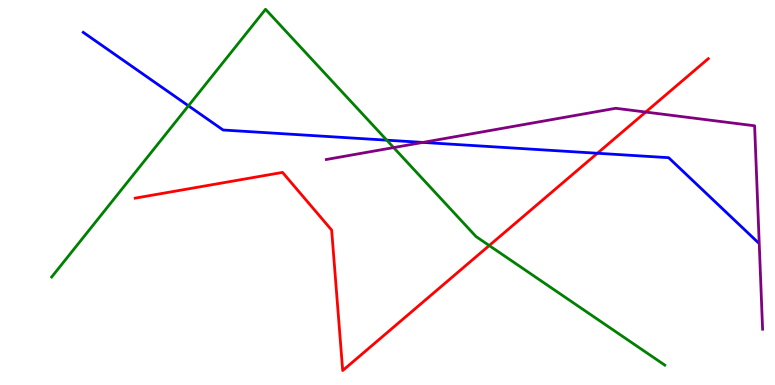[{'lines': ['blue', 'red'], 'intersections': [{'x': 7.71, 'y': 6.02}]}, {'lines': ['green', 'red'], 'intersections': [{'x': 6.31, 'y': 3.62}]}, {'lines': ['purple', 'red'], 'intersections': [{'x': 8.33, 'y': 7.09}]}, {'lines': ['blue', 'green'], 'intersections': [{'x': 2.43, 'y': 7.25}, {'x': 4.99, 'y': 6.36}]}, {'lines': ['blue', 'purple'], 'intersections': [{'x': 5.46, 'y': 6.3}]}, {'lines': ['green', 'purple'], 'intersections': [{'x': 5.08, 'y': 6.17}]}]